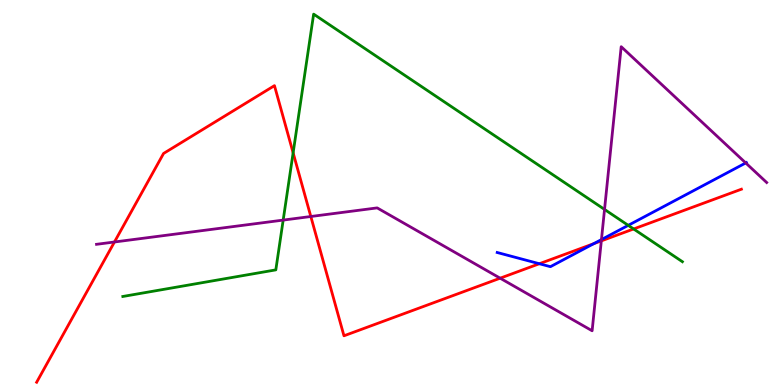[{'lines': ['blue', 'red'], 'intersections': [{'x': 6.96, 'y': 3.15}, {'x': 7.66, 'y': 3.67}]}, {'lines': ['green', 'red'], 'intersections': [{'x': 3.78, 'y': 6.03}, {'x': 8.18, 'y': 4.05}]}, {'lines': ['purple', 'red'], 'intersections': [{'x': 1.48, 'y': 3.71}, {'x': 4.01, 'y': 4.38}, {'x': 6.45, 'y': 2.77}, {'x': 7.76, 'y': 3.74}]}, {'lines': ['blue', 'green'], 'intersections': [{'x': 8.11, 'y': 4.15}]}, {'lines': ['blue', 'purple'], 'intersections': [{'x': 7.76, 'y': 3.78}, {'x': 9.62, 'y': 5.77}]}, {'lines': ['green', 'purple'], 'intersections': [{'x': 3.65, 'y': 4.28}, {'x': 7.8, 'y': 4.56}]}]